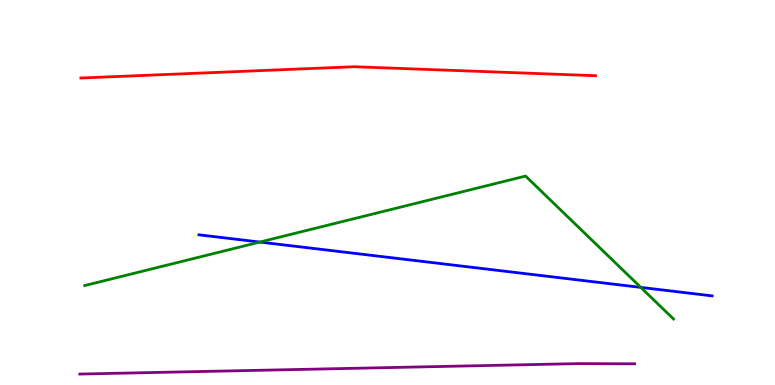[{'lines': ['blue', 'red'], 'intersections': []}, {'lines': ['green', 'red'], 'intersections': []}, {'lines': ['purple', 'red'], 'intersections': []}, {'lines': ['blue', 'green'], 'intersections': [{'x': 3.35, 'y': 3.71}, {'x': 8.27, 'y': 2.54}]}, {'lines': ['blue', 'purple'], 'intersections': []}, {'lines': ['green', 'purple'], 'intersections': []}]